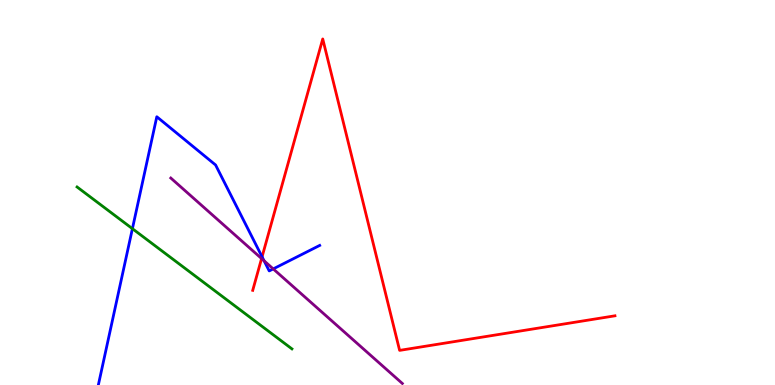[{'lines': ['blue', 'red'], 'intersections': [{'x': 3.38, 'y': 3.33}]}, {'lines': ['green', 'red'], 'intersections': []}, {'lines': ['purple', 'red'], 'intersections': [{'x': 3.38, 'y': 3.28}]}, {'lines': ['blue', 'green'], 'intersections': [{'x': 1.71, 'y': 4.06}]}, {'lines': ['blue', 'purple'], 'intersections': [{'x': 3.41, 'y': 3.23}, {'x': 3.53, 'y': 3.02}]}, {'lines': ['green', 'purple'], 'intersections': []}]